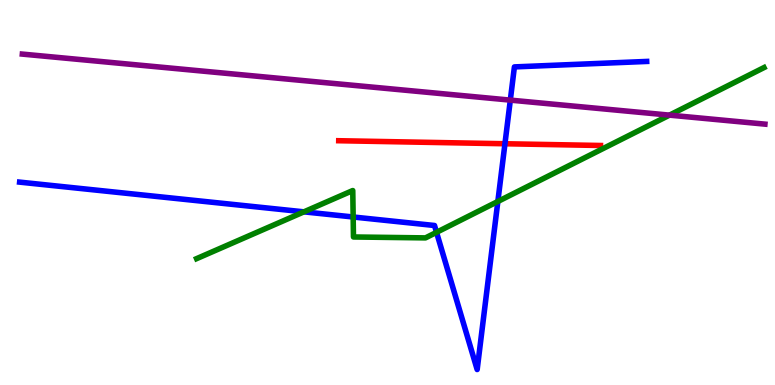[{'lines': ['blue', 'red'], 'intersections': [{'x': 6.52, 'y': 6.27}]}, {'lines': ['green', 'red'], 'intersections': []}, {'lines': ['purple', 'red'], 'intersections': []}, {'lines': ['blue', 'green'], 'intersections': [{'x': 3.92, 'y': 4.5}, {'x': 4.56, 'y': 4.36}, {'x': 5.63, 'y': 3.97}, {'x': 6.42, 'y': 4.77}]}, {'lines': ['blue', 'purple'], 'intersections': [{'x': 6.58, 'y': 7.4}]}, {'lines': ['green', 'purple'], 'intersections': [{'x': 8.64, 'y': 7.01}]}]